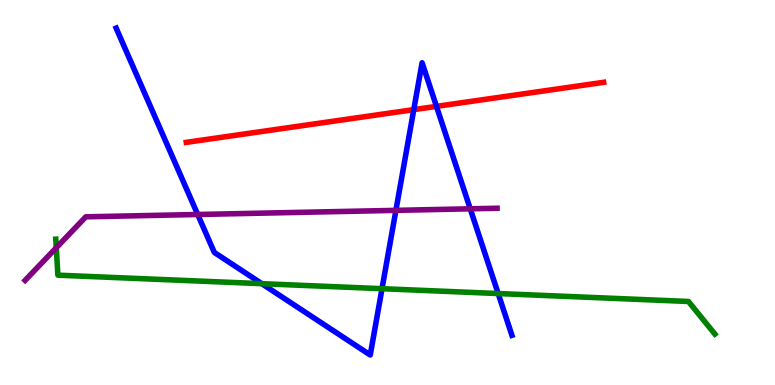[{'lines': ['blue', 'red'], 'intersections': [{'x': 5.34, 'y': 7.15}, {'x': 5.63, 'y': 7.24}]}, {'lines': ['green', 'red'], 'intersections': []}, {'lines': ['purple', 'red'], 'intersections': []}, {'lines': ['blue', 'green'], 'intersections': [{'x': 3.38, 'y': 2.63}, {'x': 4.93, 'y': 2.5}, {'x': 6.43, 'y': 2.38}]}, {'lines': ['blue', 'purple'], 'intersections': [{'x': 2.55, 'y': 4.43}, {'x': 5.11, 'y': 4.54}, {'x': 6.07, 'y': 4.58}]}, {'lines': ['green', 'purple'], 'intersections': [{'x': 0.726, 'y': 3.57}]}]